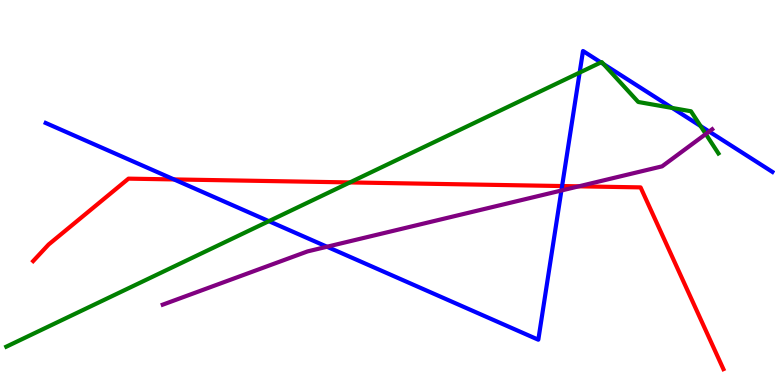[{'lines': ['blue', 'red'], 'intersections': [{'x': 2.25, 'y': 5.34}, {'x': 7.25, 'y': 5.17}]}, {'lines': ['green', 'red'], 'intersections': [{'x': 4.51, 'y': 5.26}]}, {'lines': ['purple', 'red'], 'intersections': [{'x': 7.47, 'y': 5.16}]}, {'lines': ['blue', 'green'], 'intersections': [{'x': 3.47, 'y': 4.26}, {'x': 7.48, 'y': 8.11}, {'x': 7.75, 'y': 8.38}, {'x': 7.79, 'y': 8.33}, {'x': 8.67, 'y': 7.2}, {'x': 9.04, 'y': 6.73}]}, {'lines': ['blue', 'purple'], 'intersections': [{'x': 4.22, 'y': 3.59}, {'x': 7.24, 'y': 5.05}, {'x': 9.15, 'y': 6.58}]}, {'lines': ['green', 'purple'], 'intersections': [{'x': 9.11, 'y': 6.52}]}]